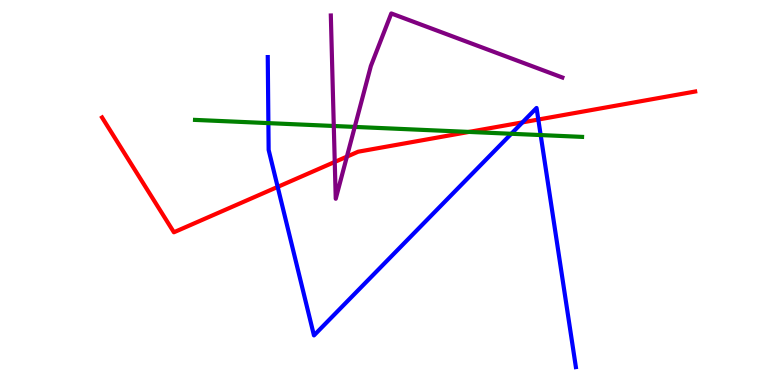[{'lines': ['blue', 'red'], 'intersections': [{'x': 3.58, 'y': 5.15}, {'x': 6.74, 'y': 6.82}, {'x': 6.95, 'y': 6.9}]}, {'lines': ['green', 'red'], 'intersections': [{'x': 6.05, 'y': 6.57}]}, {'lines': ['purple', 'red'], 'intersections': [{'x': 4.32, 'y': 5.79}, {'x': 4.48, 'y': 5.93}]}, {'lines': ['blue', 'green'], 'intersections': [{'x': 3.46, 'y': 6.8}, {'x': 6.6, 'y': 6.53}, {'x': 6.98, 'y': 6.49}]}, {'lines': ['blue', 'purple'], 'intersections': []}, {'lines': ['green', 'purple'], 'intersections': [{'x': 4.31, 'y': 6.73}, {'x': 4.58, 'y': 6.7}]}]